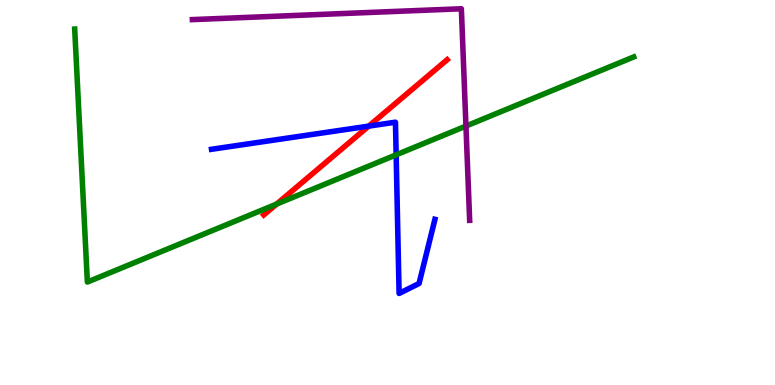[{'lines': ['blue', 'red'], 'intersections': [{'x': 4.76, 'y': 6.72}]}, {'lines': ['green', 'red'], 'intersections': [{'x': 3.57, 'y': 4.7}]}, {'lines': ['purple', 'red'], 'intersections': []}, {'lines': ['blue', 'green'], 'intersections': [{'x': 5.11, 'y': 5.98}]}, {'lines': ['blue', 'purple'], 'intersections': []}, {'lines': ['green', 'purple'], 'intersections': [{'x': 6.01, 'y': 6.73}]}]